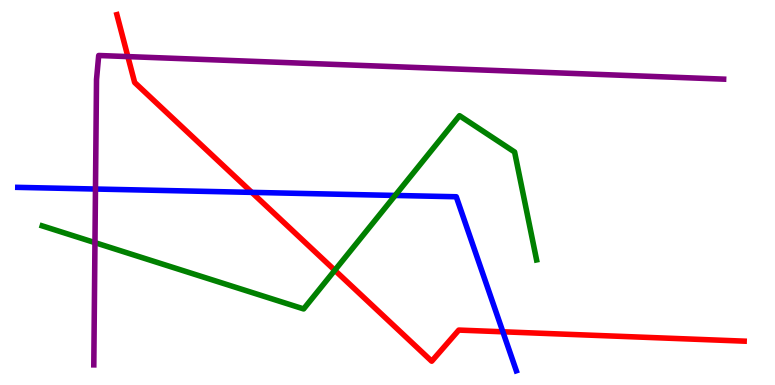[{'lines': ['blue', 'red'], 'intersections': [{'x': 3.25, 'y': 5.0}, {'x': 6.49, 'y': 1.38}]}, {'lines': ['green', 'red'], 'intersections': [{'x': 4.32, 'y': 2.98}]}, {'lines': ['purple', 'red'], 'intersections': [{'x': 1.65, 'y': 8.53}]}, {'lines': ['blue', 'green'], 'intersections': [{'x': 5.1, 'y': 4.92}]}, {'lines': ['blue', 'purple'], 'intersections': [{'x': 1.23, 'y': 5.09}]}, {'lines': ['green', 'purple'], 'intersections': [{'x': 1.23, 'y': 3.7}]}]